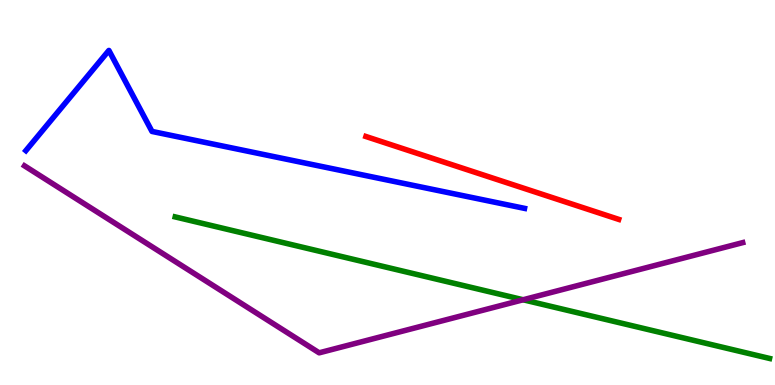[{'lines': ['blue', 'red'], 'intersections': []}, {'lines': ['green', 'red'], 'intersections': []}, {'lines': ['purple', 'red'], 'intersections': []}, {'lines': ['blue', 'green'], 'intersections': []}, {'lines': ['blue', 'purple'], 'intersections': []}, {'lines': ['green', 'purple'], 'intersections': [{'x': 6.75, 'y': 2.21}]}]